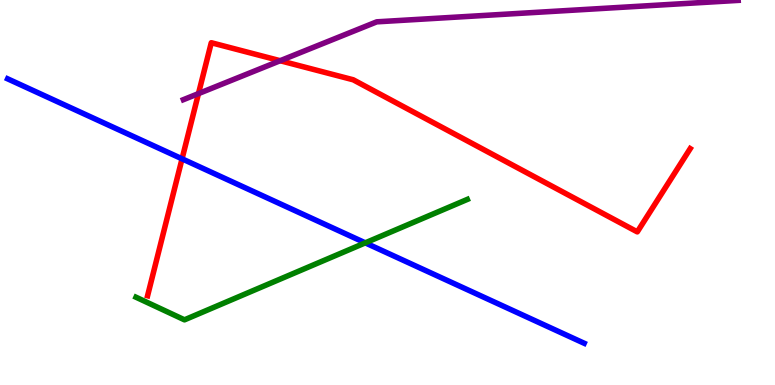[{'lines': ['blue', 'red'], 'intersections': [{'x': 2.35, 'y': 5.87}]}, {'lines': ['green', 'red'], 'intersections': []}, {'lines': ['purple', 'red'], 'intersections': [{'x': 2.56, 'y': 7.57}, {'x': 3.62, 'y': 8.42}]}, {'lines': ['blue', 'green'], 'intersections': [{'x': 4.71, 'y': 3.69}]}, {'lines': ['blue', 'purple'], 'intersections': []}, {'lines': ['green', 'purple'], 'intersections': []}]